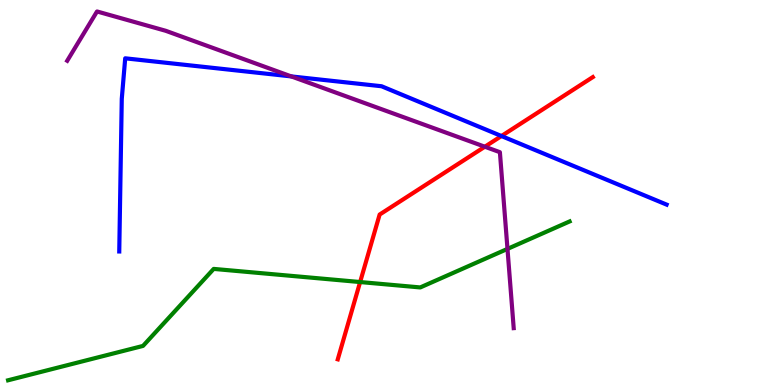[{'lines': ['blue', 'red'], 'intersections': [{'x': 6.47, 'y': 6.47}]}, {'lines': ['green', 'red'], 'intersections': [{'x': 4.65, 'y': 2.67}]}, {'lines': ['purple', 'red'], 'intersections': [{'x': 6.26, 'y': 6.19}]}, {'lines': ['blue', 'green'], 'intersections': []}, {'lines': ['blue', 'purple'], 'intersections': [{'x': 3.76, 'y': 8.02}]}, {'lines': ['green', 'purple'], 'intersections': [{'x': 6.55, 'y': 3.54}]}]